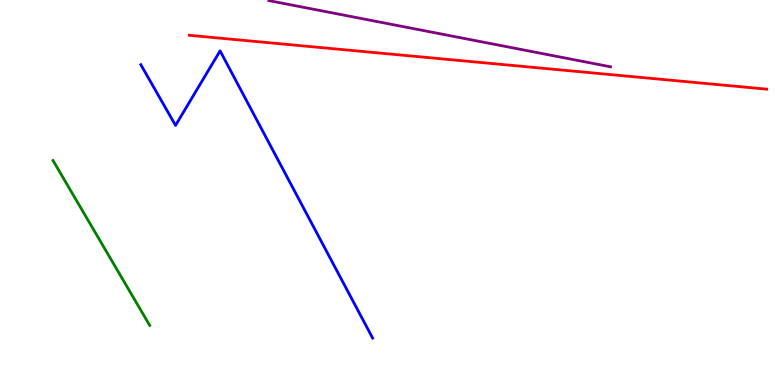[{'lines': ['blue', 'red'], 'intersections': []}, {'lines': ['green', 'red'], 'intersections': []}, {'lines': ['purple', 'red'], 'intersections': []}, {'lines': ['blue', 'green'], 'intersections': []}, {'lines': ['blue', 'purple'], 'intersections': []}, {'lines': ['green', 'purple'], 'intersections': []}]